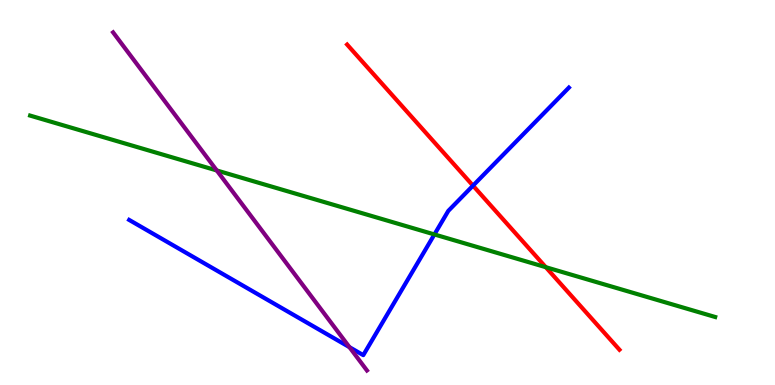[{'lines': ['blue', 'red'], 'intersections': [{'x': 6.1, 'y': 5.18}]}, {'lines': ['green', 'red'], 'intersections': [{'x': 7.04, 'y': 3.06}]}, {'lines': ['purple', 'red'], 'intersections': []}, {'lines': ['blue', 'green'], 'intersections': [{'x': 5.61, 'y': 3.91}]}, {'lines': ['blue', 'purple'], 'intersections': [{'x': 4.51, 'y': 0.983}]}, {'lines': ['green', 'purple'], 'intersections': [{'x': 2.8, 'y': 5.57}]}]